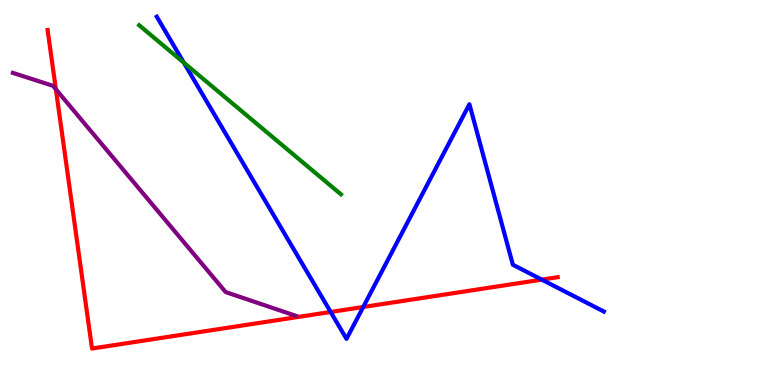[{'lines': ['blue', 'red'], 'intersections': [{'x': 4.27, 'y': 1.9}, {'x': 4.69, 'y': 2.03}, {'x': 6.99, 'y': 2.74}]}, {'lines': ['green', 'red'], 'intersections': []}, {'lines': ['purple', 'red'], 'intersections': [{'x': 0.721, 'y': 7.68}]}, {'lines': ['blue', 'green'], 'intersections': [{'x': 2.37, 'y': 8.37}]}, {'lines': ['blue', 'purple'], 'intersections': []}, {'lines': ['green', 'purple'], 'intersections': []}]